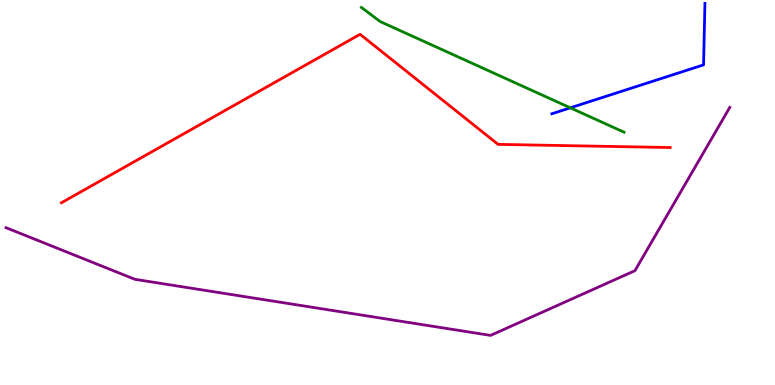[{'lines': ['blue', 'red'], 'intersections': []}, {'lines': ['green', 'red'], 'intersections': []}, {'lines': ['purple', 'red'], 'intersections': []}, {'lines': ['blue', 'green'], 'intersections': [{'x': 7.36, 'y': 7.2}]}, {'lines': ['blue', 'purple'], 'intersections': []}, {'lines': ['green', 'purple'], 'intersections': []}]